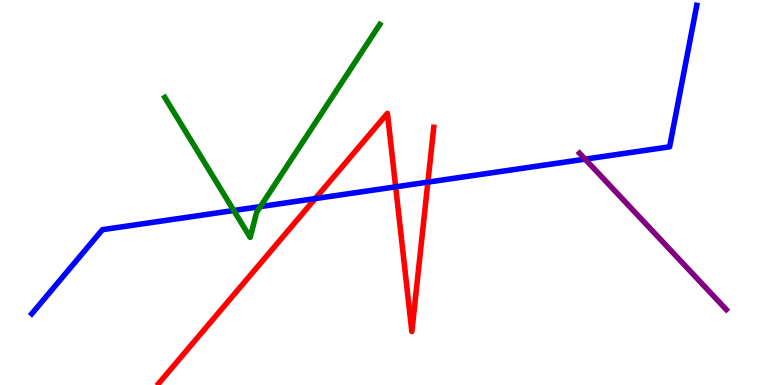[{'lines': ['blue', 'red'], 'intersections': [{'x': 4.07, 'y': 4.84}, {'x': 5.11, 'y': 5.15}, {'x': 5.52, 'y': 5.27}]}, {'lines': ['green', 'red'], 'intersections': []}, {'lines': ['purple', 'red'], 'intersections': []}, {'lines': ['blue', 'green'], 'intersections': [{'x': 3.02, 'y': 4.53}, {'x': 3.36, 'y': 4.63}]}, {'lines': ['blue', 'purple'], 'intersections': [{'x': 7.55, 'y': 5.87}]}, {'lines': ['green', 'purple'], 'intersections': []}]